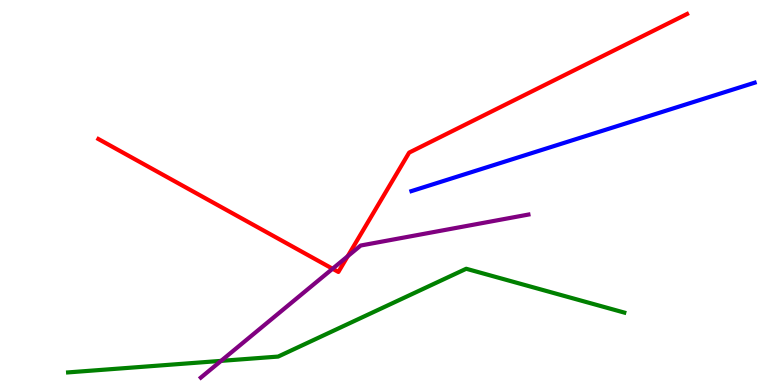[{'lines': ['blue', 'red'], 'intersections': []}, {'lines': ['green', 'red'], 'intersections': []}, {'lines': ['purple', 'red'], 'intersections': [{'x': 4.29, 'y': 3.02}, {'x': 4.49, 'y': 3.34}]}, {'lines': ['blue', 'green'], 'intersections': []}, {'lines': ['blue', 'purple'], 'intersections': []}, {'lines': ['green', 'purple'], 'intersections': [{'x': 2.85, 'y': 0.627}]}]